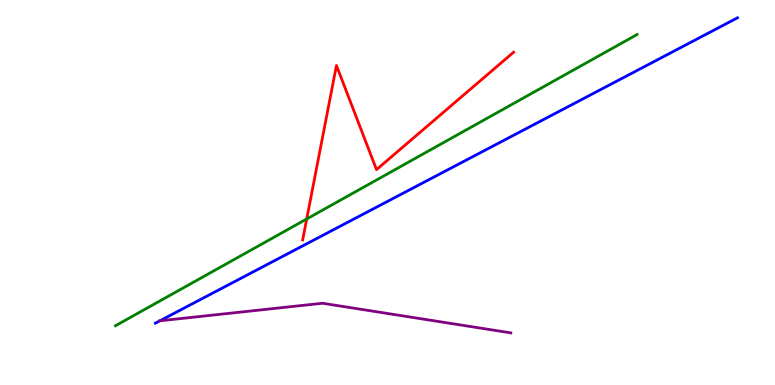[{'lines': ['blue', 'red'], 'intersections': []}, {'lines': ['green', 'red'], 'intersections': [{'x': 3.96, 'y': 4.31}]}, {'lines': ['purple', 'red'], 'intersections': []}, {'lines': ['blue', 'green'], 'intersections': []}, {'lines': ['blue', 'purple'], 'intersections': [{'x': 2.06, 'y': 1.67}]}, {'lines': ['green', 'purple'], 'intersections': []}]